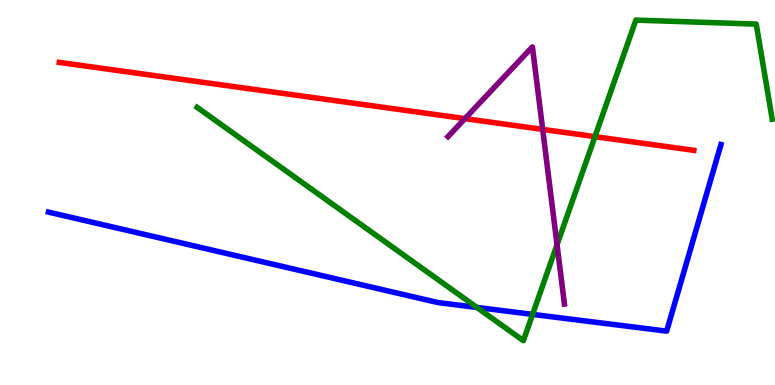[{'lines': ['blue', 'red'], 'intersections': []}, {'lines': ['green', 'red'], 'intersections': [{'x': 7.68, 'y': 6.45}]}, {'lines': ['purple', 'red'], 'intersections': [{'x': 6.0, 'y': 6.92}, {'x': 7.0, 'y': 6.64}]}, {'lines': ['blue', 'green'], 'intersections': [{'x': 6.15, 'y': 2.01}, {'x': 6.87, 'y': 1.83}]}, {'lines': ['blue', 'purple'], 'intersections': []}, {'lines': ['green', 'purple'], 'intersections': [{'x': 7.19, 'y': 3.64}]}]